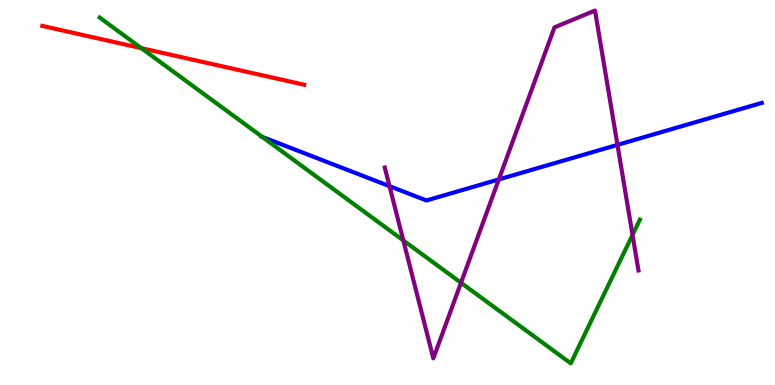[{'lines': ['blue', 'red'], 'intersections': []}, {'lines': ['green', 'red'], 'intersections': [{'x': 1.82, 'y': 8.75}]}, {'lines': ['purple', 'red'], 'intersections': []}, {'lines': ['blue', 'green'], 'intersections': [{'x': 3.38, 'y': 6.44}]}, {'lines': ['blue', 'purple'], 'intersections': [{'x': 5.03, 'y': 5.16}, {'x': 6.44, 'y': 5.34}, {'x': 7.97, 'y': 6.24}]}, {'lines': ['green', 'purple'], 'intersections': [{'x': 5.2, 'y': 3.75}, {'x': 5.95, 'y': 2.66}, {'x': 8.16, 'y': 3.9}]}]